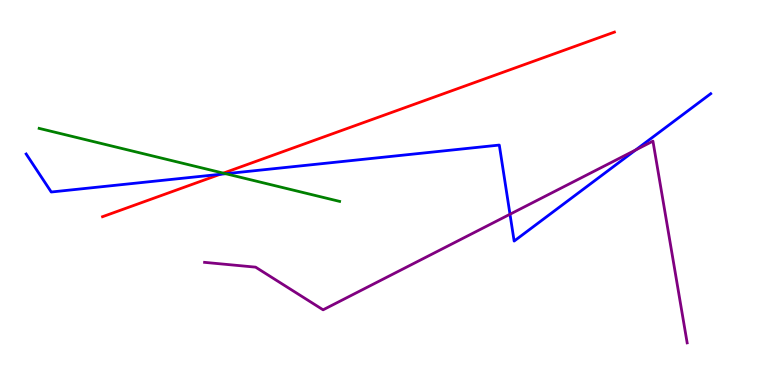[{'lines': ['blue', 'red'], 'intersections': [{'x': 2.84, 'y': 5.47}]}, {'lines': ['green', 'red'], 'intersections': [{'x': 2.88, 'y': 5.5}]}, {'lines': ['purple', 'red'], 'intersections': []}, {'lines': ['blue', 'green'], 'intersections': [{'x': 2.91, 'y': 5.49}]}, {'lines': ['blue', 'purple'], 'intersections': [{'x': 6.58, 'y': 4.44}, {'x': 8.2, 'y': 6.1}]}, {'lines': ['green', 'purple'], 'intersections': []}]